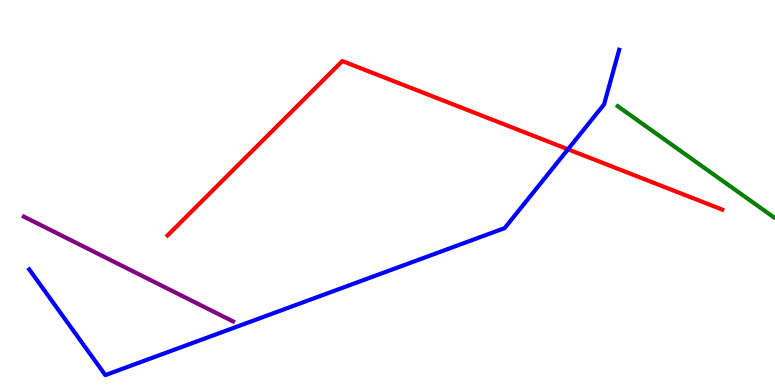[{'lines': ['blue', 'red'], 'intersections': [{'x': 7.33, 'y': 6.12}]}, {'lines': ['green', 'red'], 'intersections': []}, {'lines': ['purple', 'red'], 'intersections': []}, {'lines': ['blue', 'green'], 'intersections': []}, {'lines': ['blue', 'purple'], 'intersections': []}, {'lines': ['green', 'purple'], 'intersections': []}]